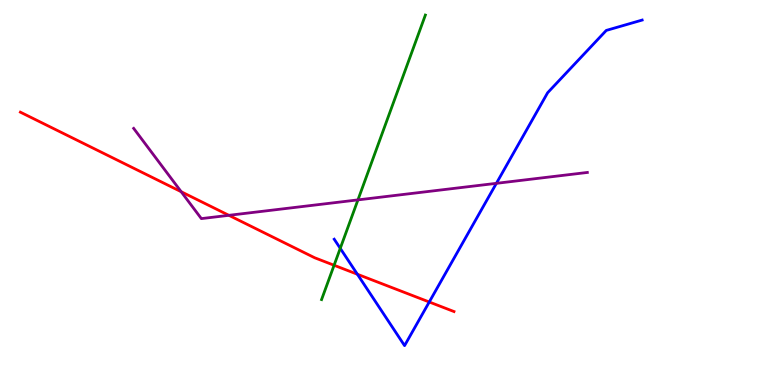[{'lines': ['blue', 'red'], 'intersections': [{'x': 4.61, 'y': 2.88}, {'x': 5.54, 'y': 2.16}]}, {'lines': ['green', 'red'], 'intersections': [{'x': 4.31, 'y': 3.11}]}, {'lines': ['purple', 'red'], 'intersections': [{'x': 2.34, 'y': 5.02}, {'x': 2.95, 'y': 4.41}]}, {'lines': ['blue', 'green'], 'intersections': [{'x': 4.39, 'y': 3.55}]}, {'lines': ['blue', 'purple'], 'intersections': [{'x': 6.4, 'y': 5.24}]}, {'lines': ['green', 'purple'], 'intersections': [{'x': 4.62, 'y': 4.81}]}]